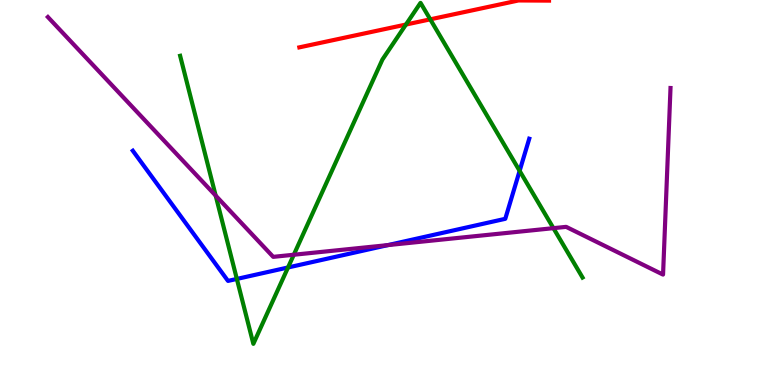[{'lines': ['blue', 'red'], 'intersections': []}, {'lines': ['green', 'red'], 'intersections': [{'x': 5.24, 'y': 9.36}, {'x': 5.55, 'y': 9.5}]}, {'lines': ['purple', 'red'], 'intersections': []}, {'lines': ['blue', 'green'], 'intersections': [{'x': 3.06, 'y': 2.75}, {'x': 3.72, 'y': 3.05}, {'x': 6.7, 'y': 5.56}]}, {'lines': ['blue', 'purple'], 'intersections': [{'x': 5.0, 'y': 3.63}]}, {'lines': ['green', 'purple'], 'intersections': [{'x': 2.78, 'y': 4.92}, {'x': 3.79, 'y': 3.38}, {'x': 7.14, 'y': 4.07}]}]